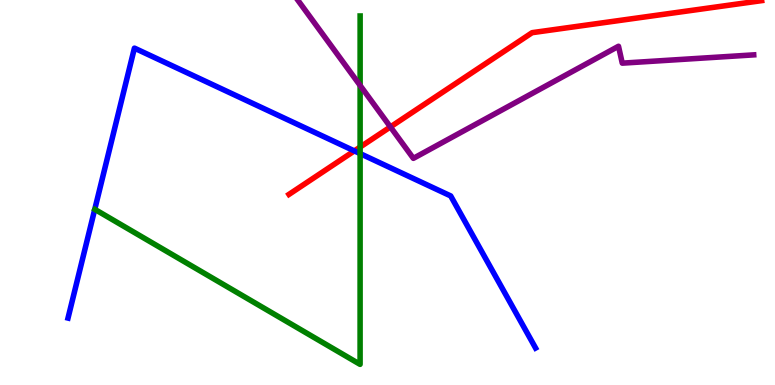[{'lines': ['blue', 'red'], 'intersections': [{'x': 4.57, 'y': 6.08}]}, {'lines': ['green', 'red'], 'intersections': [{'x': 4.65, 'y': 6.18}]}, {'lines': ['purple', 'red'], 'intersections': [{'x': 5.04, 'y': 6.7}]}, {'lines': ['blue', 'green'], 'intersections': [{'x': 4.65, 'y': 6.01}]}, {'lines': ['blue', 'purple'], 'intersections': []}, {'lines': ['green', 'purple'], 'intersections': [{'x': 4.65, 'y': 7.78}]}]